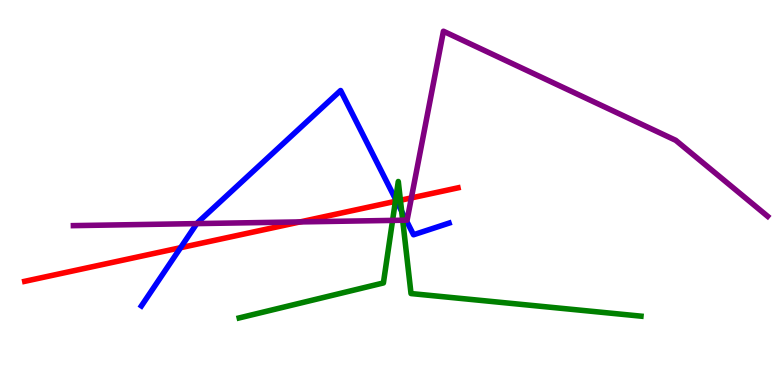[{'lines': ['blue', 'red'], 'intersections': [{'x': 2.33, 'y': 3.57}, {'x': 5.12, 'y': 4.78}]}, {'lines': ['green', 'red'], 'intersections': [{'x': 5.1, 'y': 4.77}, {'x': 5.17, 'y': 4.8}]}, {'lines': ['purple', 'red'], 'intersections': [{'x': 3.87, 'y': 4.24}, {'x': 5.31, 'y': 4.86}]}, {'lines': ['blue', 'green'], 'intersections': [{'x': 5.11, 'y': 4.82}, {'x': 5.18, 'y': 4.51}]}, {'lines': ['blue', 'purple'], 'intersections': [{'x': 2.54, 'y': 4.19}, {'x': 5.24, 'y': 4.28}]}, {'lines': ['green', 'purple'], 'intersections': [{'x': 5.07, 'y': 4.28}, {'x': 5.2, 'y': 4.28}]}]